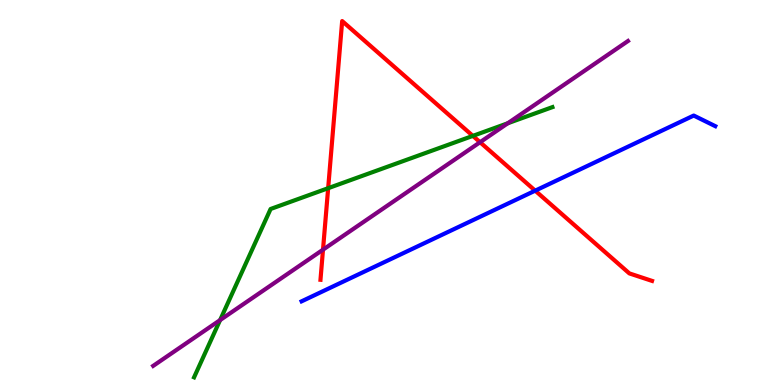[{'lines': ['blue', 'red'], 'intersections': [{'x': 6.91, 'y': 5.05}]}, {'lines': ['green', 'red'], 'intersections': [{'x': 4.23, 'y': 5.11}, {'x': 6.1, 'y': 6.47}]}, {'lines': ['purple', 'red'], 'intersections': [{'x': 4.17, 'y': 3.51}, {'x': 6.19, 'y': 6.31}]}, {'lines': ['blue', 'green'], 'intersections': []}, {'lines': ['blue', 'purple'], 'intersections': []}, {'lines': ['green', 'purple'], 'intersections': [{'x': 2.84, 'y': 1.69}, {'x': 6.55, 'y': 6.8}]}]